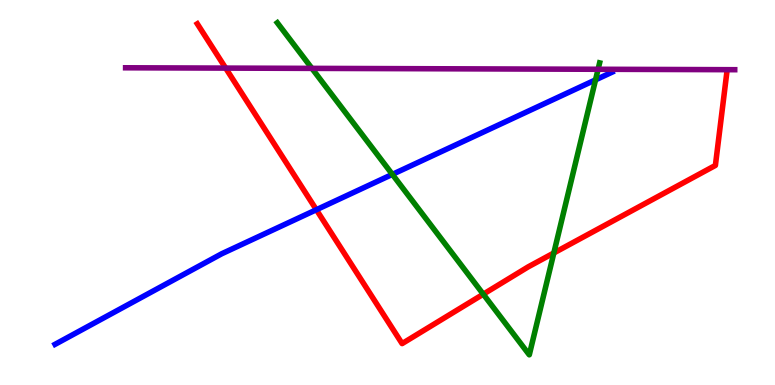[{'lines': ['blue', 'red'], 'intersections': [{'x': 4.08, 'y': 4.55}]}, {'lines': ['green', 'red'], 'intersections': [{'x': 6.24, 'y': 2.36}, {'x': 7.15, 'y': 3.43}]}, {'lines': ['purple', 'red'], 'intersections': [{'x': 2.91, 'y': 8.23}]}, {'lines': ['blue', 'green'], 'intersections': [{'x': 5.06, 'y': 5.47}, {'x': 7.68, 'y': 7.93}]}, {'lines': ['blue', 'purple'], 'intersections': []}, {'lines': ['green', 'purple'], 'intersections': [{'x': 4.02, 'y': 8.22}, {'x': 7.72, 'y': 8.2}]}]